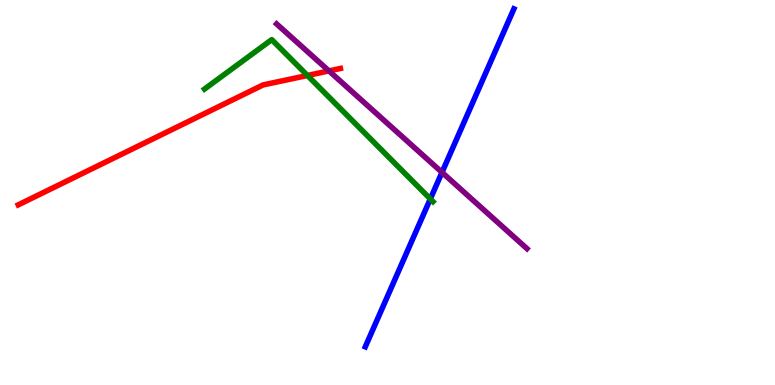[{'lines': ['blue', 'red'], 'intersections': []}, {'lines': ['green', 'red'], 'intersections': [{'x': 3.97, 'y': 8.04}]}, {'lines': ['purple', 'red'], 'intersections': [{'x': 4.24, 'y': 8.16}]}, {'lines': ['blue', 'green'], 'intersections': [{'x': 5.55, 'y': 4.83}]}, {'lines': ['blue', 'purple'], 'intersections': [{'x': 5.7, 'y': 5.52}]}, {'lines': ['green', 'purple'], 'intersections': []}]